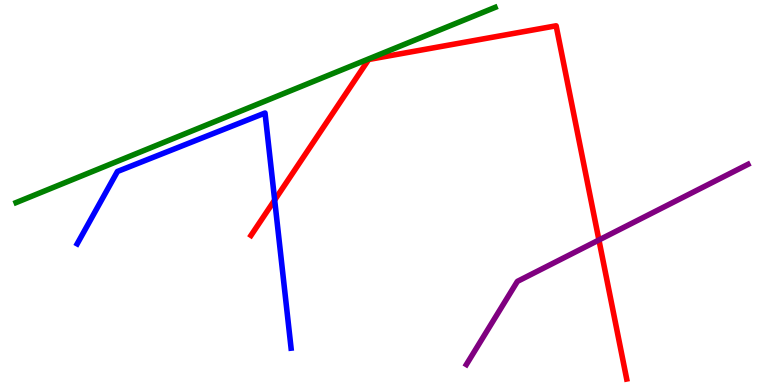[{'lines': ['blue', 'red'], 'intersections': [{'x': 3.54, 'y': 4.8}]}, {'lines': ['green', 'red'], 'intersections': []}, {'lines': ['purple', 'red'], 'intersections': [{'x': 7.73, 'y': 3.77}]}, {'lines': ['blue', 'green'], 'intersections': []}, {'lines': ['blue', 'purple'], 'intersections': []}, {'lines': ['green', 'purple'], 'intersections': []}]